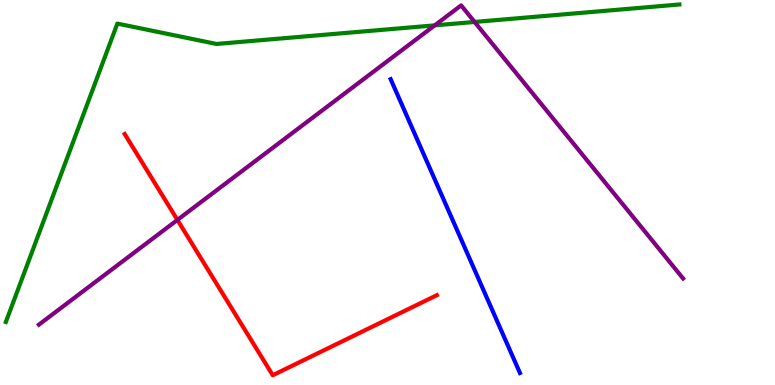[{'lines': ['blue', 'red'], 'intersections': []}, {'lines': ['green', 'red'], 'intersections': []}, {'lines': ['purple', 'red'], 'intersections': [{'x': 2.29, 'y': 4.29}]}, {'lines': ['blue', 'green'], 'intersections': []}, {'lines': ['blue', 'purple'], 'intersections': []}, {'lines': ['green', 'purple'], 'intersections': [{'x': 5.61, 'y': 9.34}, {'x': 6.12, 'y': 9.43}]}]